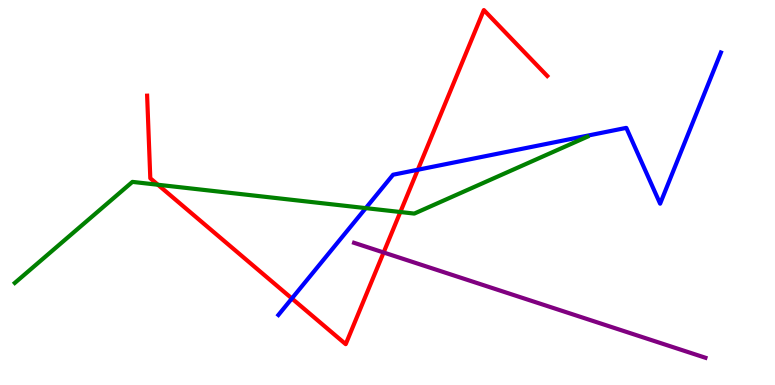[{'lines': ['blue', 'red'], 'intersections': [{'x': 3.77, 'y': 2.25}, {'x': 5.39, 'y': 5.59}]}, {'lines': ['green', 'red'], 'intersections': [{'x': 2.04, 'y': 5.2}, {'x': 5.17, 'y': 4.49}]}, {'lines': ['purple', 'red'], 'intersections': [{'x': 4.95, 'y': 3.44}]}, {'lines': ['blue', 'green'], 'intersections': [{'x': 4.72, 'y': 4.59}]}, {'lines': ['blue', 'purple'], 'intersections': []}, {'lines': ['green', 'purple'], 'intersections': []}]